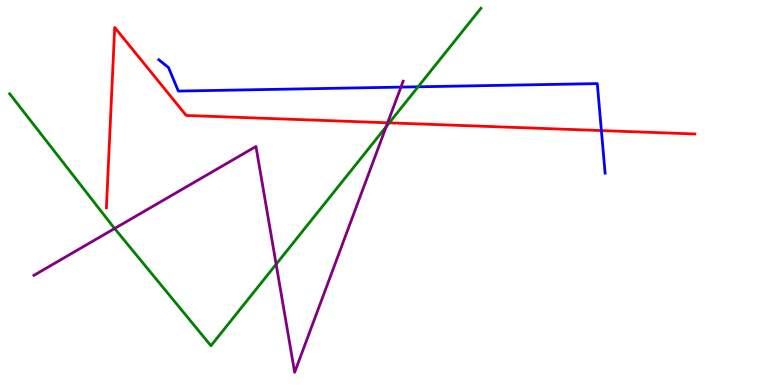[{'lines': ['blue', 'red'], 'intersections': [{'x': 7.76, 'y': 6.61}]}, {'lines': ['green', 'red'], 'intersections': [{'x': 5.02, 'y': 6.81}]}, {'lines': ['purple', 'red'], 'intersections': [{'x': 5.0, 'y': 6.81}]}, {'lines': ['blue', 'green'], 'intersections': [{'x': 5.39, 'y': 7.75}]}, {'lines': ['blue', 'purple'], 'intersections': [{'x': 5.17, 'y': 7.74}]}, {'lines': ['green', 'purple'], 'intersections': [{'x': 1.48, 'y': 4.06}, {'x': 3.56, 'y': 3.14}, {'x': 4.98, 'y': 6.71}]}]